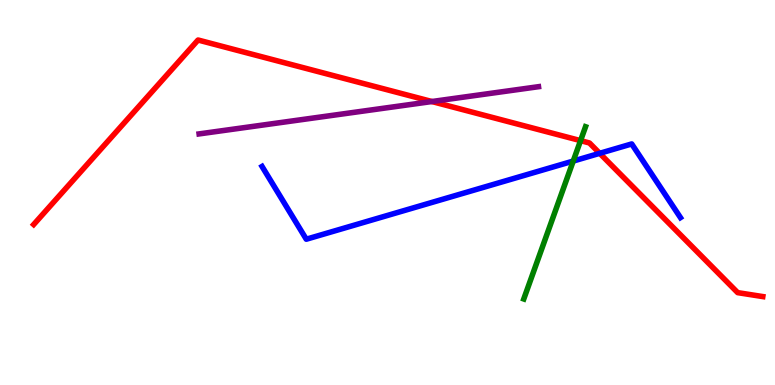[{'lines': ['blue', 'red'], 'intersections': [{'x': 7.74, 'y': 6.02}]}, {'lines': ['green', 'red'], 'intersections': [{'x': 7.49, 'y': 6.35}]}, {'lines': ['purple', 'red'], 'intersections': [{'x': 5.57, 'y': 7.36}]}, {'lines': ['blue', 'green'], 'intersections': [{'x': 7.4, 'y': 5.82}]}, {'lines': ['blue', 'purple'], 'intersections': []}, {'lines': ['green', 'purple'], 'intersections': []}]